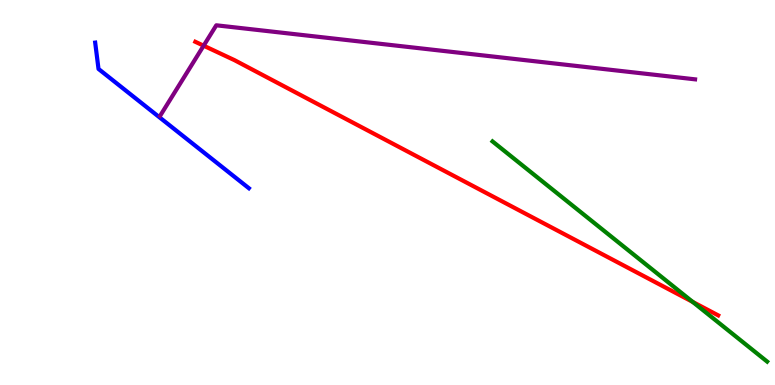[{'lines': ['blue', 'red'], 'intersections': []}, {'lines': ['green', 'red'], 'intersections': [{'x': 8.94, 'y': 2.16}]}, {'lines': ['purple', 'red'], 'intersections': [{'x': 2.63, 'y': 8.81}]}, {'lines': ['blue', 'green'], 'intersections': []}, {'lines': ['blue', 'purple'], 'intersections': []}, {'lines': ['green', 'purple'], 'intersections': []}]